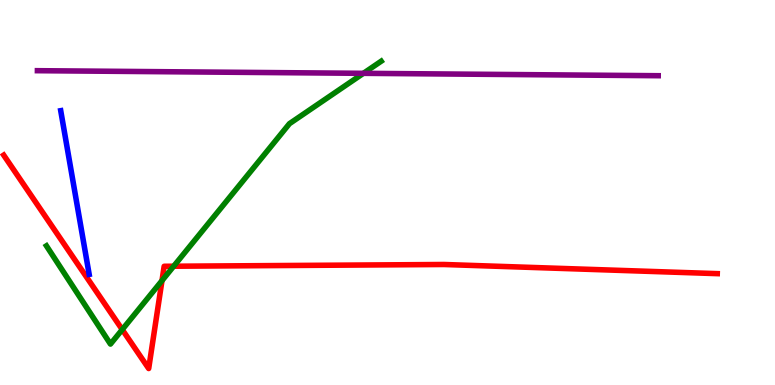[{'lines': ['blue', 'red'], 'intersections': []}, {'lines': ['green', 'red'], 'intersections': [{'x': 1.58, 'y': 1.44}, {'x': 2.09, 'y': 2.71}, {'x': 2.24, 'y': 3.09}]}, {'lines': ['purple', 'red'], 'intersections': []}, {'lines': ['blue', 'green'], 'intersections': []}, {'lines': ['blue', 'purple'], 'intersections': []}, {'lines': ['green', 'purple'], 'intersections': [{'x': 4.69, 'y': 8.1}]}]